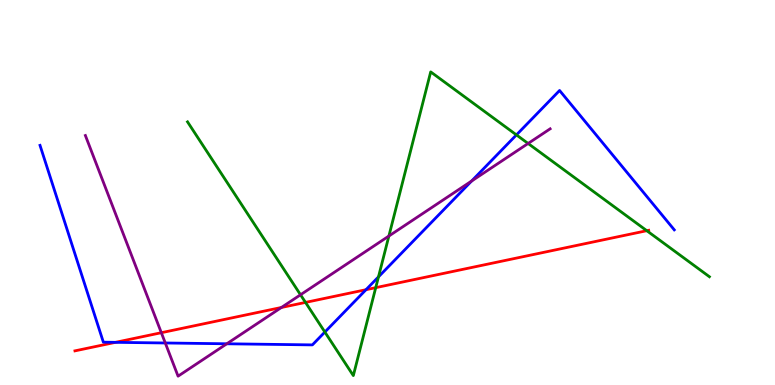[{'lines': ['blue', 'red'], 'intersections': [{'x': 1.49, 'y': 1.11}, {'x': 4.72, 'y': 2.48}]}, {'lines': ['green', 'red'], 'intersections': [{'x': 3.94, 'y': 2.15}, {'x': 4.85, 'y': 2.53}, {'x': 8.35, 'y': 4.01}]}, {'lines': ['purple', 'red'], 'intersections': [{'x': 2.08, 'y': 1.36}, {'x': 3.63, 'y': 2.01}]}, {'lines': ['blue', 'green'], 'intersections': [{'x': 4.19, 'y': 1.38}, {'x': 4.88, 'y': 2.81}, {'x': 6.66, 'y': 6.5}]}, {'lines': ['blue', 'purple'], 'intersections': [{'x': 2.13, 'y': 1.09}, {'x': 2.93, 'y': 1.07}, {'x': 6.09, 'y': 5.3}]}, {'lines': ['green', 'purple'], 'intersections': [{'x': 3.88, 'y': 2.34}, {'x': 5.02, 'y': 3.87}, {'x': 6.81, 'y': 6.27}]}]